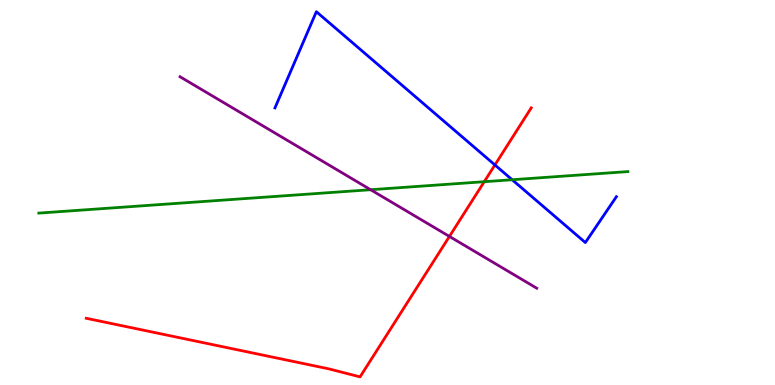[{'lines': ['blue', 'red'], 'intersections': [{'x': 6.39, 'y': 5.72}]}, {'lines': ['green', 'red'], 'intersections': [{'x': 6.25, 'y': 5.28}]}, {'lines': ['purple', 'red'], 'intersections': [{'x': 5.8, 'y': 3.86}]}, {'lines': ['blue', 'green'], 'intersections': [{'x': 6.61, 'y': 5.33}]}, {'lines': ['blue', 'purple'], 'intersections': []}, {'lines': ['green', 'purple'], 'intersections': [{'x': 4.78, 'y': 5.07}]}]